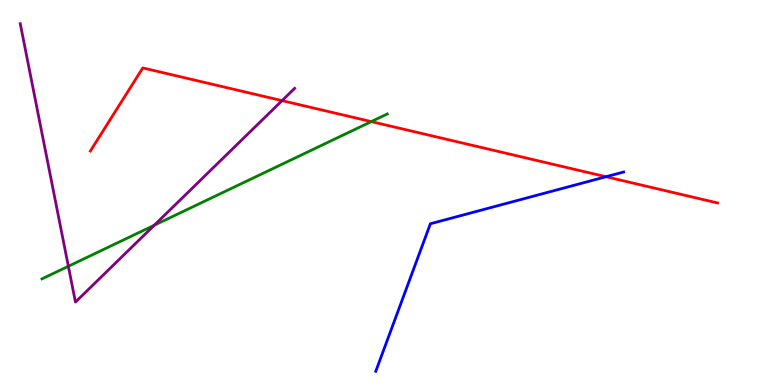[{'lines': ['blue', 'red'], 'intersections': [{'x': 7.82, 'y': 5.41}]}, {'lines': ['green', 'red'], 'intersections': [{'x': 4.79, 'y': 6.84}]}, {'lines': ['purple', 'red'], 'intersections': [{'x': 3.64, 'y': 7.39}]}, {'lines': ['blue', 'green'], 'intersections': []}, {'lines': ['blue', 'purple'], 'intersections': []}, {'lines': ['green', 'purple'], 'intersections': [{'x': 0.882, 'y': 3.08}, {'x': 1.99, 'y': 4.15}]}]